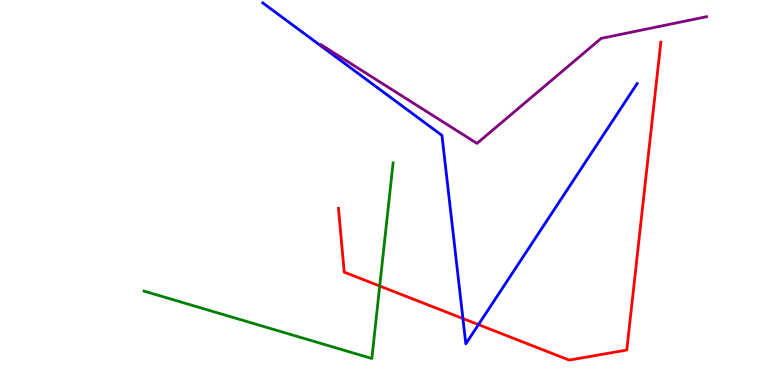[{'lines': ['blue', 'red'], 'intersections': [{'x': 5.97, 'y': 1.73}, {'x': 6.17, 'y': 1.57}]}, {'lines': ['green', 'red'], 'intersections': [{'x': 4.9, 'y': 2.57}]}, {'lines': ['purple', 'red'], 'intersections': []}, {'lines': ['blue', 'green'], 'intersections': []}, {'lines': ['blue', 'purple'], 'intersections': []}, {'lines': ['green', 'purple'], 'intersections': []}]